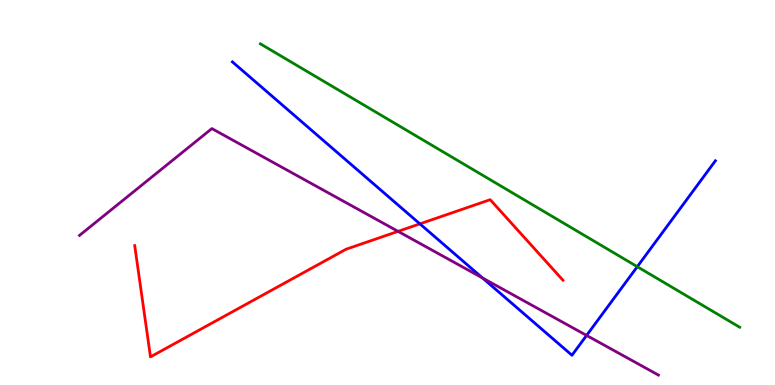[{'lines': ['blue', 'red'], 'intersections': [{'x': 5.42, 'y': 4.19}]}, {'lines': ['green', 'red'], 'intersections': []}, {'lines': ['purple', 'red'], 'intersections': [{'x': 5.14, 'y': 3.99}]}, {'lines': ['blue', 'green'], 'intersections': [{'x': 8.22, 'y': 3.07}]}, {'lines': ['blue', 'purple'], 'intersections': [{'x': 6.23, 'y': 2.78}, {'x': 7.57, 'y': 1.29}]}, {'lines': ['green', 'purple'], 'intersections': []}]